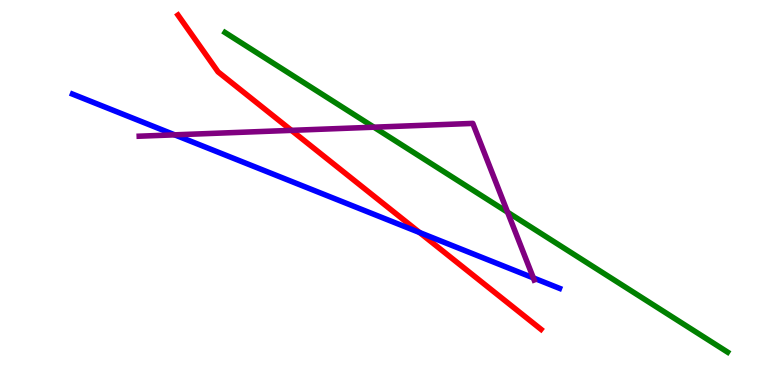[{'lines': ['blue', 'red'], 'intersections': [{'x': 5.41, 'y': 3.96}]}, {'lines': ['green', 'red'], 'intersections': []}, {'lines': ['purple', 'red'], 'intersections': [{'x': 3.76, 'y': 6.61}]}, {'lines': ['blue', 'green'], 'intersections': []}, {'lines': ['blue', 'purple'], 'intersections': [{'x': 2.25, 'y': 6.5}, {'x': 6.88, 'y': 2.78}]}, {'lines': ['green', 'purple'], 'intersections': [{'x': 4.82, 'y': 6.7}, {'x': 6.55, 'y': 4.49}]}]